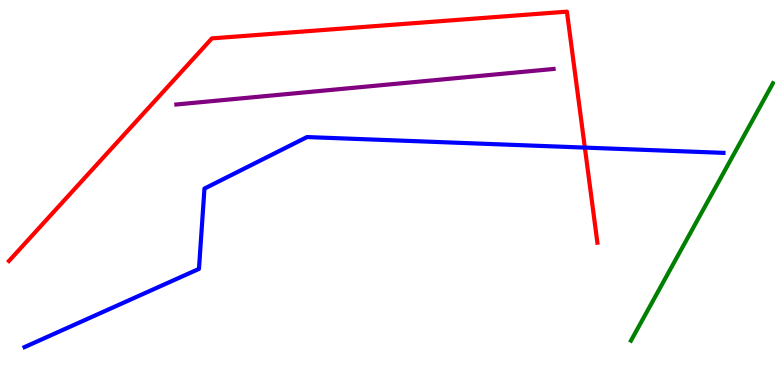[{'lines': ['blue', 'red'], 'intersections': [{'x': 7.55, 'y': 6.17}]}, {'lines': ['green', 'red'], 'intersections': []}, {'lines': ['purple', 'red'], 'intersections': []}, {'lines': ['blue', 'green'], 'intersections': []}, {'lines': ['blue', 'purple'], 'intersections': []}, {'lines': ['green', 'purple'], 'intersections': []}]